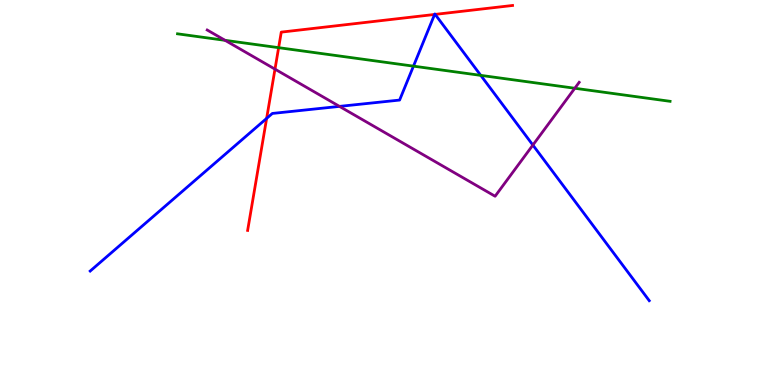[{'lines': ['blue', 'red'], 'intersections': [{'x': 3.44, 'y': 6.92}, {'x': 5.61, 'y': 9.62}, {'x': 5.61, 'y': 9.63}]}, {'lines': ['green', 'red'], 'intersections': [{'x': 3.6, 'y': 8.76}]}, {'lines': ['purple', 'red'], 'intersections': [{'x': 3.55, 'y': 8.2}]}, {'lines': ['blue', 'green'], 'intersections': [{'x': 5.34, 'y': 8.28}, {'x': 6.2, 'y': 8.04}]}, {'lines': ['blue', 'purple'], 'intersections': [{'x': 4.38, 'y': 7.24}, {'x': 6.88, 'y': 6.23}]}, {'lines': ['green', 'purple'], 'intersections': [{'x': 2.9, 'y': 8.95}, {'x': 7.42, 'y': 7.71}]}]